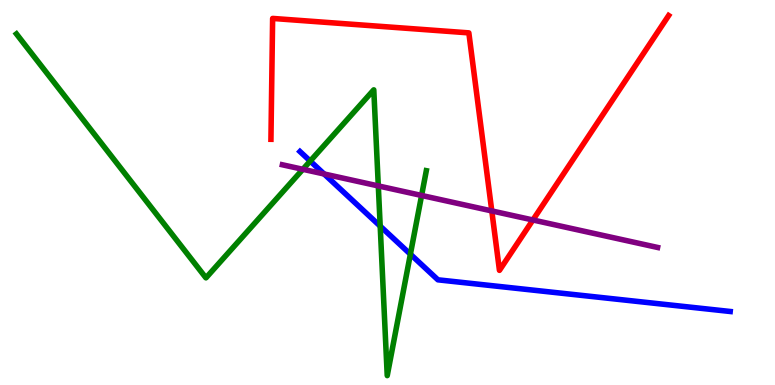[{'lines': ['blue', 'red'], 'intersections': []}, {'lines': ['green', 'red'], 'intersections': []}, {'lines': ['purple', 'red'], 'intersections': [{'x': 6.35, 'y': 4.52}, {'x': 6.88, 'y': 4.29}]}, {'lines': ['blue', 'green'], 'intersections': [{'x': 4.0, 'y': 5.82}, {'x': 4.91, 'y': 4.13}, {'x': 5.3, 'y': 3.4}]}, {'lines': ['blue', 'purple'], 'intersections': [{'x': 4.18, 'y': 5.48}]}, {'lines': ['green', 'purple'], 'intersections': [{'x': 3.91, 'y': 5.6}, {'x': 4.88, 'y': 5.17}, {'x': 5.44, 'y': 4.92}]}]